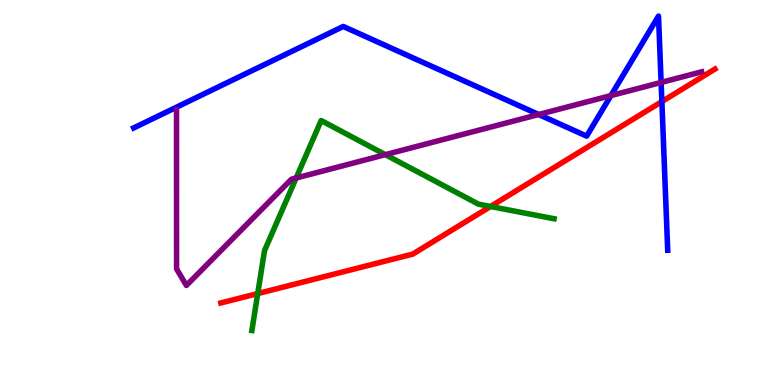[{'lines': ['blue', 'red'], 'intersections': [{'x': 8.54, 'y': 7.36}]}, {'lines': ['green', 'red'], 'intersections': [{'x': 3.33, 'y': 2.37}, {'x': 6.33, 'y': 4.64}]}, {'lines': ['purple', 'red'], 'intersections': []}, {'lines': ['blue', 'green'], 'intersections': []}, {'lines': ['blue', 'purple'], 'intersections': [{'x': 6.95, 'y': 7.03}, {'x': 7.88, 'y': 7.52}, {'x': 8.53, 'y': 7.86}]}, {'lines': ['green', 'purple'], 'intersections': [{'x': 3.82, 'y': 5.38}, {'x': 4.97, 'y': 5.98}]}]